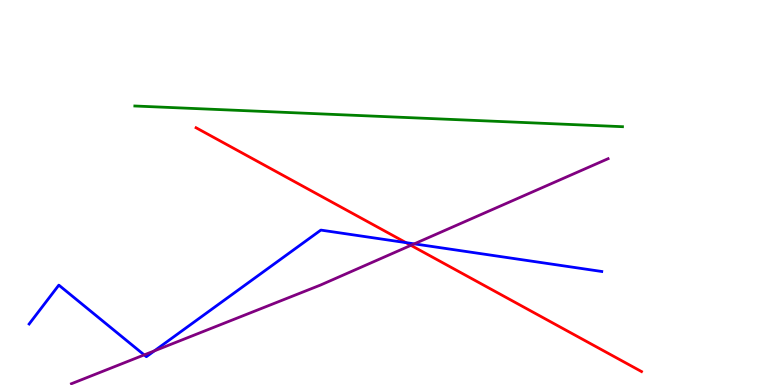[{'lines': ['blue', 'red'], 'intersections': [{'x': 5.24, 'y': 3.7}]}, {'lines': ['green', 'red'], 'intersections': []}, {'lines': ['purple', 'red'], 'intersections': [{'x': 5.3, 'y': 3.63}]}, {'lines': ['blue', 'green'], 'intersections': []}, {'lines': ['blue', 'purple'], 'intersections': [{'x': 1.86, 'y': 0.782}, {'x': 1.99, 'y': 0.887}, {'x': 5.35, 'y': 3.67}]}, {'lines': ['green', 'purple'], 'intersections': []}]